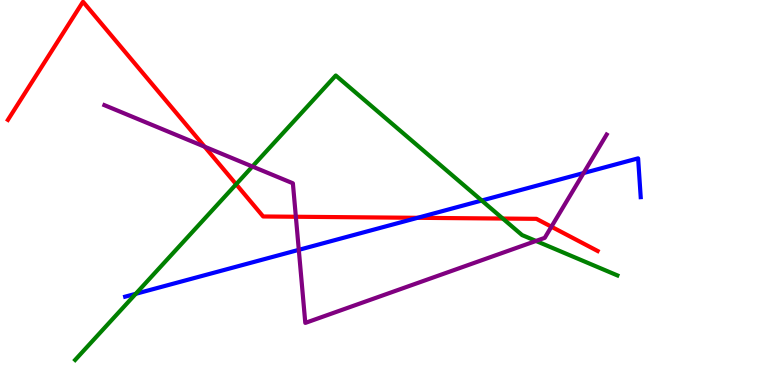[{'lines': ['blue', 'red'], 'intersections': [{'x': 5.39, 'y': 4.34}]}, {'lines': ['green', 'red'], 'intersections': [{'x': 3.05, 'y': 5.21}, {'x': 6.49, 'y': 4.32}]}, {'lines': ['purple', 'red'], 'intersections': [{'x': 2.64, 'y': 6.19}, {'x': 3.82, 'y': 4.37}, {'x': 7.11, 'y': 4.11}]}, {'lines': ['blue', 'green'], 'intersections': [{'x': 1.75, 'y': 2.37}, {'x': 6.22, 'y': 4.79}]}, {'lines': ['blue', 'purple'], 'intersections': [{'x': 3.86, 'y': 3.51}, {'x': 7.53, 'y': 5.51}]}, {'lines': ['green', 'purple'], 'intersections': [{'x': 3.26, 'y': 5.68}, {'x': 6.92, 'y': 3.74}]}]